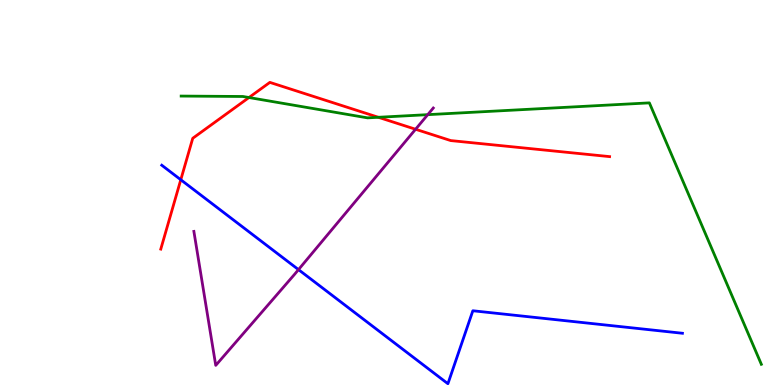[{'lines': ['blue', 'red'], 'intersections': [{'x': 2.33, 'y': 5.33}]}, {'lines': ['green', 'red'], 'intersections': [{'x': 3.21, 'y': 7.47}, {'x': 4.88, 'y': 6.95}]}, {'lines': ['purple', 'red'], 'intersections': [{'x': 5.36, 'y': 6.64}]}, {'lines': ['blue', 'green'], 'intersections': []}, {'lines': ['blue', 'purple'], 'intersections': [{'x': 3.85, 'y': 3.0}]}, {'lines': ['green', 'purple'], 'intersections': [{'x': 5.52, 'y': 7.02}]}]